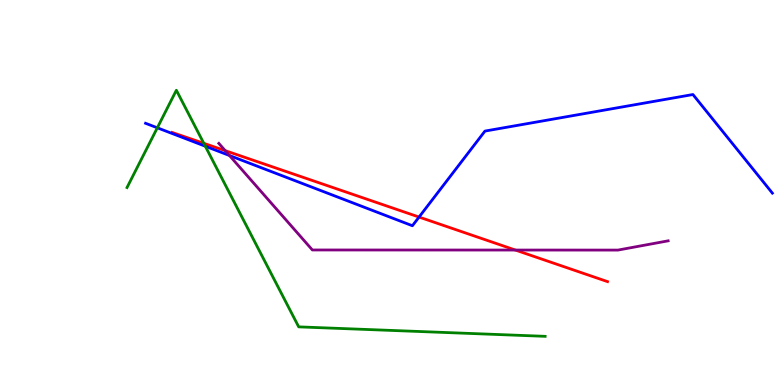[{'lines': ['blue', 'red'], 'intersections': [{'x': 5.41, 'y': 4.36}]}, {'lines': ['green', 'red'], 'intersections': [{'x': 2.63, 'y': 6.28}]}, {'lines': ['purple', 'red'], 'intersections': [{'x': 2.91, 'y': 6.09}, {'x': 6.65, 'y': 3.51}]}, {'lines': ['blue', 'green'], 'intersections': [{'x': 2.03, 'y': 6.68}, {'x': 2.65, 'y': 6.2}]}, {'lines': ['blue', 'purple'], 'intersections': [{'x': 2.96, 'y': 5.96}]}, {'lines': ['green', 'purple'], 'intersections': []}]